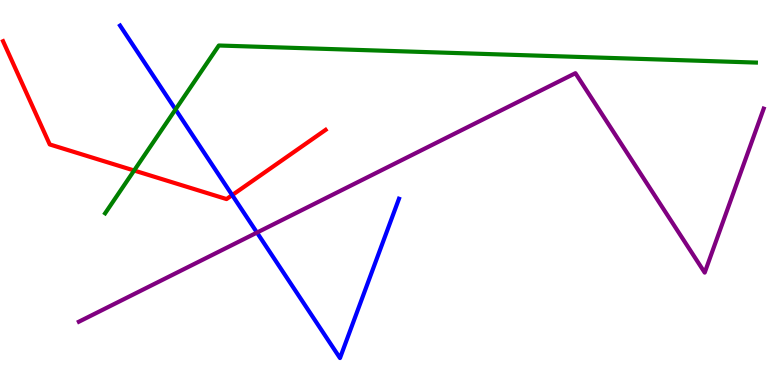[{'lines': ['blue', 'red'], 'intersections': [{'x': 3.0, 'y': 4.93}]}, {'lines': ['green', 'red'], 'intersections': [{'x': 1.73, 'y': 5.57}]}, {'lines': ['purple', 'red'], 'intersections': []}, {'lines': ['blue', 'green'], 'intersections': [{'x': 2.26, 'y': 7.16}]}, {'lines': ['blue', 'purple'], 'intersections': [{'x': 3.32, 'y': 3.96}]}, {'lines': ['green', 'purple'], 'intersections': []}]